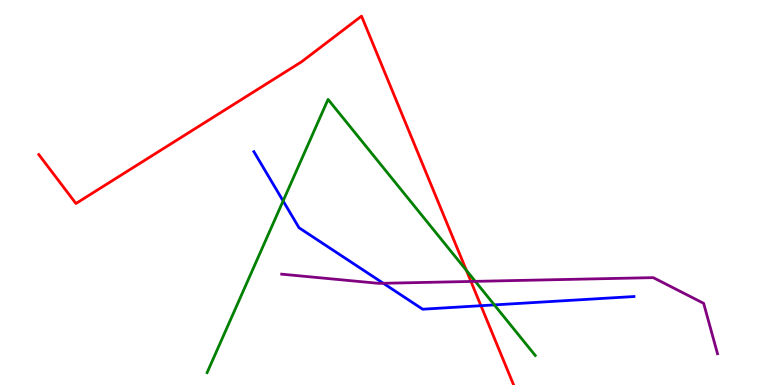[{'lines': ['blue', 'red'], 'intersections': [{'x': 6.21, 'y': 2.06}]}, {'lines': ['green', 'red'], 'intersections': [{'x': 6.02, 'y': 2.98}]}, {'lines': ['purple', 'red'], 'intersections': [{'x': 6.08, 'y': 2.69}]}, {'lines': ['blue', 'green'], 'intersections': [{'x': 3.65, 'y': 4.78}, {'x': 6.38, 'y': 2.08}]}, {'lines': ['blue', 'purple'], 'intersections': [{'x': 4.95, 'y': 2.64}]}, {'lines': ['green', 'purple'], 'intersections': [{'x': 6.13, 'y': 2.69}]}]